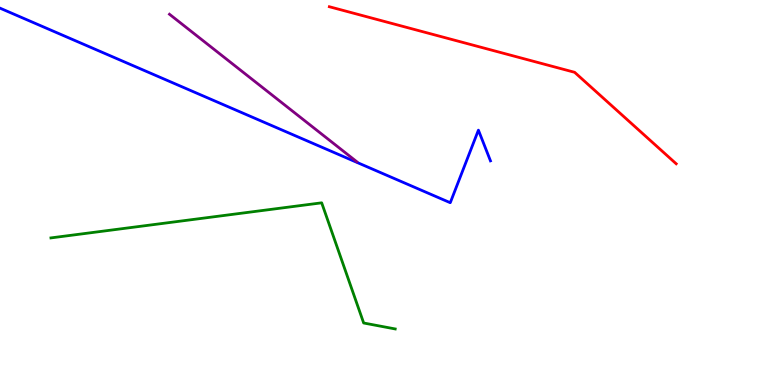[{'lines': ['blue', 'red'], 'intersections': []}, {'lines': ['green', 'red'], 'intersections': []}, {'lines': ['purple', 'red'], 'intersections': []}, {'lines': ['blue', 'green'], 'intersections': []}, {'lines': ['blue', 'purple'], 'intersections': []}, {'lines': ['green', 'purple'], 'intersections': []}]